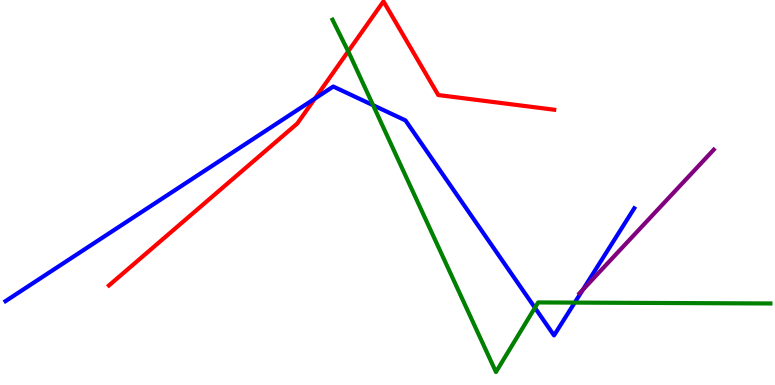[{'lines': ['blue', 'red'], 'intersections': [{'x': 4.06, 'y': 7.44}]}, {'lines': ['green', 'red'], 'intersections': [{'x': 4.49, 'y': 8.67}]}, {'lines': ['purple', 'red'], 'intersections': []}, {'lines': ['blue', 'green'], 'intersections': [{'x': 4.81, 'y': 7.27}, {'x': 6.9, 'y': 2.01}, {'x': 7.42, 'y': 2.14}]}, {'lines': ['blue', 'purple'], 'intersections': [{'x': 7.52, 'y': 2.47}]}, {'lines': ['green', 'purple'], 'intersections': []}]